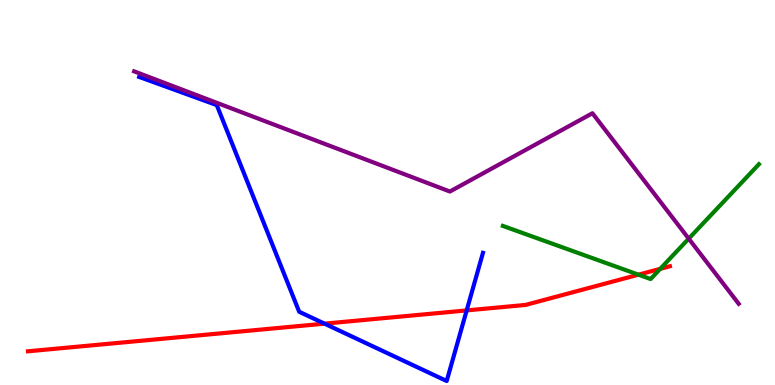[{'lines': ['blue', 'red'], 'intersections': [{'x': 4.19, 'y': 1.59}, {'x': 6.02, 'y': 1.94}]}, {'lines': ['green', 'red'], 'intersections': [{'x': 8.24, 'y': 2.87}, {'x': 8.52, 'y': 3.02}]}, {'lines': ['purple', 'red'], 'intersections': []}, {'lines': ['blue', 'green'], 'intersections': []}, {'lines': ['blue', 'purple'], 'intersections': []}, {'lines': ['green', 'purple'], 'intersections': [{'x': 8.89, 'y': 3.8}]}]